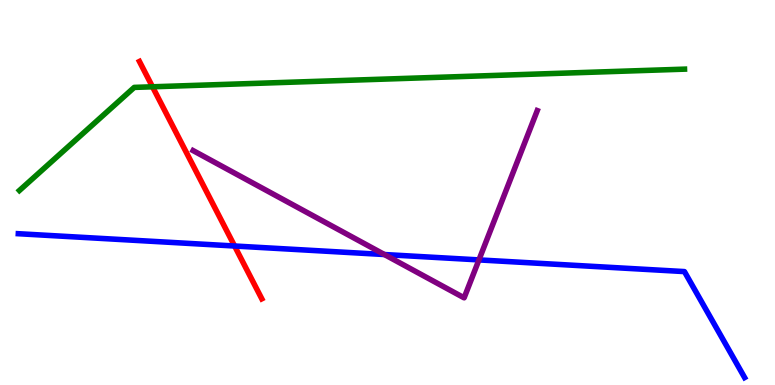[{'lines': ['blue', 'red'], 'intersections': [{'x': 3.03, 'y': 3.61}]}, {'lines': ['green', 'red'], 'intersections': [{'x': 1.97, 'y': 7.75}]}, {'lines': ['purple', 'red'], 'intersections': []}, {'lines': ['blue', 'green'], 'intersections': []}, {'lines': ['blue', 'purple'], 'intersections': [{'x': 4.96, 'y': 3.39}, {'x': 6.18, 'y': 3.25}]}, {'lines': ['green', 'purple'], 'intersections': []}]